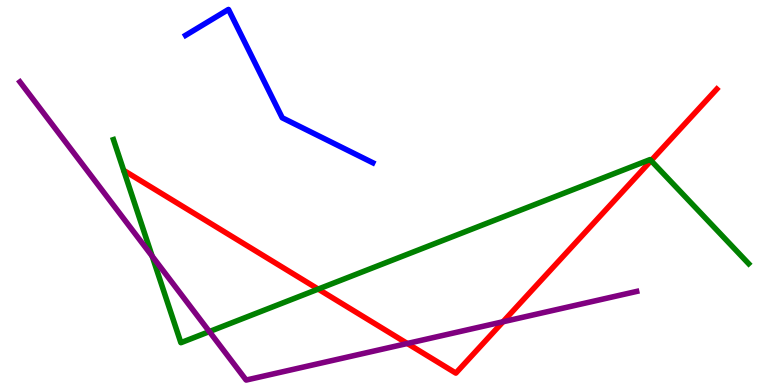[{'lines': ['blue', 'red'], 'intersections': []}, {'lines': ['green', 'red'], 'intersections': [{'x': 4.11, 'y': 2.49}, {'x': 8.4, 'y': 5.83}]}, {'lines': ['purple', 'red'], 'intersections': [{'x': 5.26, 'y': 1.08}, {'x': 6.49, 'y': 1.64}]}, {'lines': ['blue', 'green'], 'intersections': []}, {'lines': ['blue', 'purple'], 'intersections': []}, {'lines': ['green', 'purple'], 'intersections': [{'x': 1.96, 'y': 3.35}, {'x': 2.7, 'y': 1.39}]}]